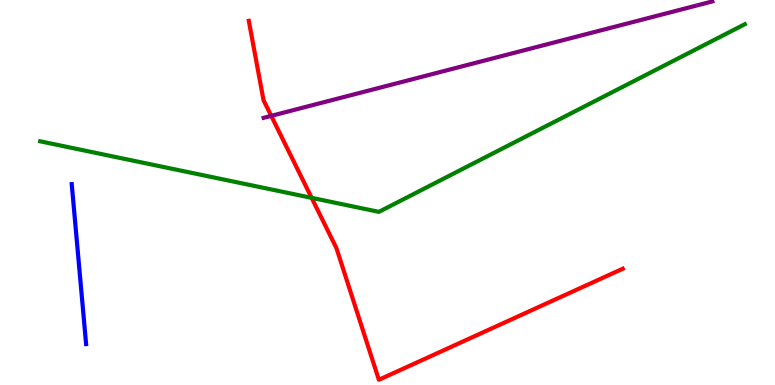[{'lines': ['blue', 'red'], 'intersections': []}, {'lines': ['green', 'red'], 'intersections': [{'x': 4.02, 'y': 4.86}]}, {'lines': ['purple', 'red'], 'intersections': [{'x': 3.5, 'y': 6.99}]}, {'lines': ['blue', 'green'], 'intersections': []}, {'lines': ['blue', 'purple'], 'intersections': []}, {'lines': ['green', 'purple'], 'intersections': []}]